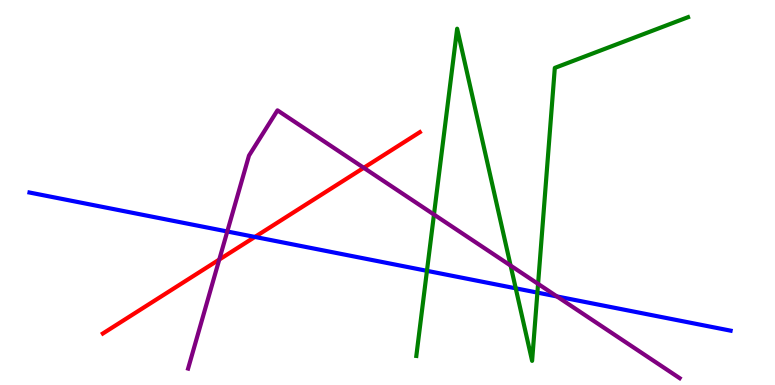[{'lines': ['blue', 'red'], 'intersections': [{'x': 3.29, 'y': 3.85}]}, {'lines': ['green', 'red'], 'intersections': []}, {'lines': ['purple', 'red'], 'intersections': [{'x': 2.83, 'y': 3.26}, {'x': 4.69, 'y': 5.64}]}, {'lines': ['blue', 'green'], 'intersections': [{'x': 5.51, 'y': 2.97}, {'x': 6.65, 'y': 2.51}, {'x': 6.93, 'y': 2.4}]}, {'lines': ['blue', 'purple'], 'intersections': [{'x': 2.93, 'y': 3.99}, {'x': 7.19, 'y': 2.3}]}, {'lines': ['green', 'purple'], 'intersections': [{'x': 5.6, 'y': 4.43}, {'x': 6.59, 'y': 3.1}, {'x': 6.94, 'y': 2.63}]}]